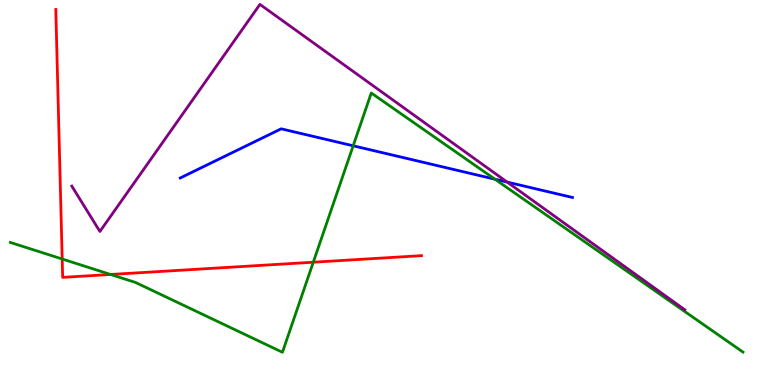[{'lines': ['blue', 'red'], 'intersections': []}, {'lines': ['green', 'red'], 'intersections': [{'x': 0.802, 'y': 3.27}, {'x': 1.43, 'y': 2.87}, {'x': 4.04, 'y': 3.19}]}, {'lines': ['purple', 'red'], 'intersections': []}, {'lines': ['blue', 'green'], 'intersections': [{'x': 4.56, 'y': 6.21}, {'x': 6.39, 'y': 5.35}]}, {'lines': ['blue', 'purple'], 'intersections': [{'x': 6.54, 'y': 5.27}]}, {'lines': ['green', 'purple'], 'intersections': []}]